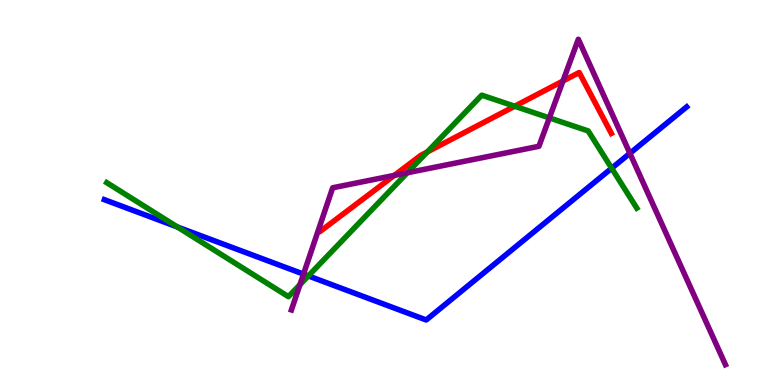[{'lines': ['blue', 'red'], 'intersections': []}, {'lines': ['green', 'red'], 'intersections': [{'x': 5.51, 'y': 6.05}, {'x': 6.64, 'y': 7.24}]}, {'lines': ['purple', 'red'], 'intersections': [{'x': 5.09, 'y': 5.44}, {'x': 7.26, 'y': 7.9}]}, {'lines': ['blue', 'green'], 'intersections': [{'x': 2.29, 'y': 4.11}, {'x': 3.98, 'y': 2.83}, {'x': 7.89, 'y': 5.63}]}, {'lines': ['blue', 'purple'], 'intersections': [{'x': 3.92, 'y': 2.88}, {'x': 8.13, 'y': 6.02}]}, {'lines': ['green', 'purple'], 'intersections': [{'x': 3.87, 'y': 2.61}, {'x': 5.26, 'y': 5.51}, {'x': 7.09, 'y': 6.94}]}]